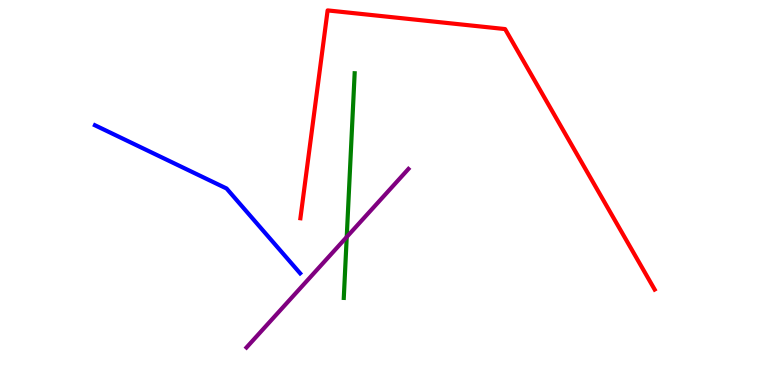[{'lines': ['blue', 'red'], 'intersections': []}, {'lines': ['green', 'red'], 'intersections': []}, {'lines': ['purple', 'red'], 'intersections': []}, {'lines': ['blue', 'green'], 'intersections': []}, {'lines': ['blue', 'purple'], 'intersections': []}, {'lines': ['green', 'purple'], 'intersections': [{'x': 4.47, 'y': 3.84}]}]